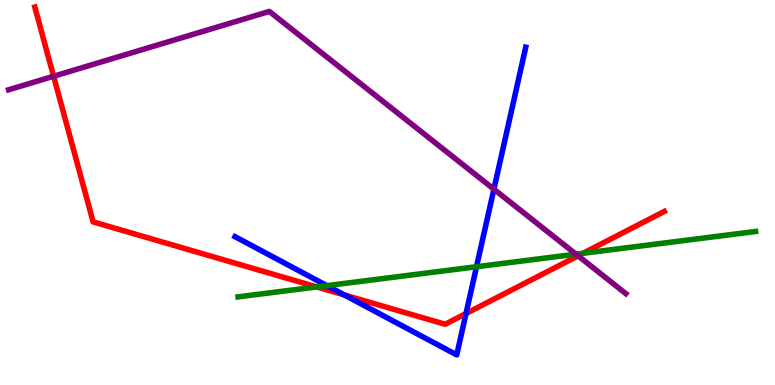[{'lines': ['blue', 'red'], 'intersections': [{'x': 4.44, 'y': 2.34}, {'x': 6.01, 'y': 1.86}]}, {'lines': ['green', 'red'], 'intersections': [{'x': 4.09, 'y': 2.55}, {'x': 7.52, 'y': 3.42}]}, {'lines': ['purple', 'red'], 'intersections': [{'x': 0.692, 'y': 8.02}, {'x': 7.46, 'y': 3.35}]}, {'lines': ['blue', 'green'], 'intersections': [{'x': 4.22, 'y': 2.58}, {'x': 6.15, 'y': 3.07}]}, {'lines': ['blue', 'purple'], 'intersections': [{'x': 6.37, 'y': 5.09}]}, {'lines': ['green', 'purple'], 'intersections': [{'x': 7.43, 'y': 3.4}]}]